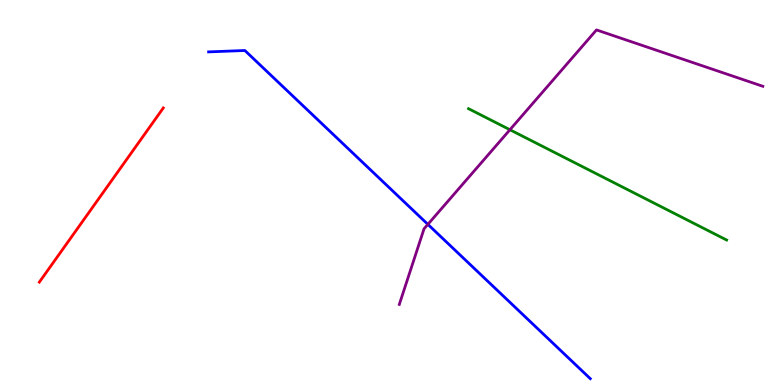[{'lines': ['blue', 'red'], 'intersections': []}, {'lines': ['green', 'red'], 'intersections': []}, {'lines': ['purple', 'red'], 'intersections': []}, {'lines': ['blue', 'green'], 'intersections': []}, {'lines': ['blue', 'purple'], 'intersections': [{'x': 5.52, 'y': 4.17}]}, {'lines': ['green', 'purple'], 'intersections': [{'x': 6.58, 'y': 6.63}]}]